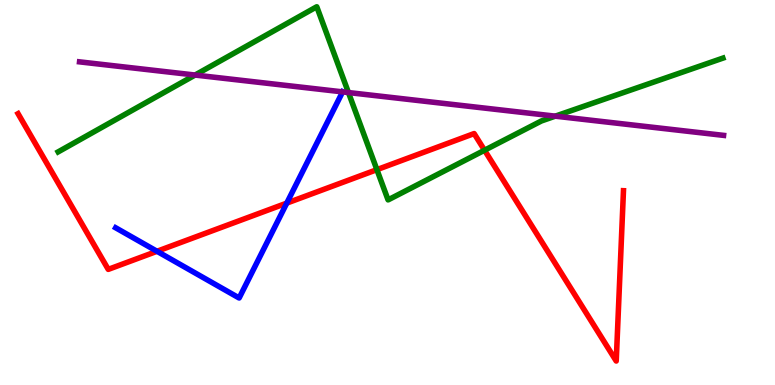[{'lines': ['blue', 'red'], 'intersections': [{'x': 2.03, 'y': 3.47}, {'x': 3.7, 'y': 4.72}]}, {'lines': ['green', 'red'], 'intersections': [{'x': 4.86, 'y': 5.59}, {'x': 6.25, 'y': 6.1}]}, {'lines': ['purple', 'red'], 'intersections': []}, {'lines': ['blue', 'green'], 'intersections': []}, {'lines': ['blue', 'purple'], 'intersections': [{'x': 4.42, 'y': 7.61}]}, {'lines': ['green', 'purple'], 'intersections': [{'x': 2.52, 'y': 8.05}, {'x': 4.5, 'y': 7.6}, {'x': 7.16, 'y': 6.98}]}]